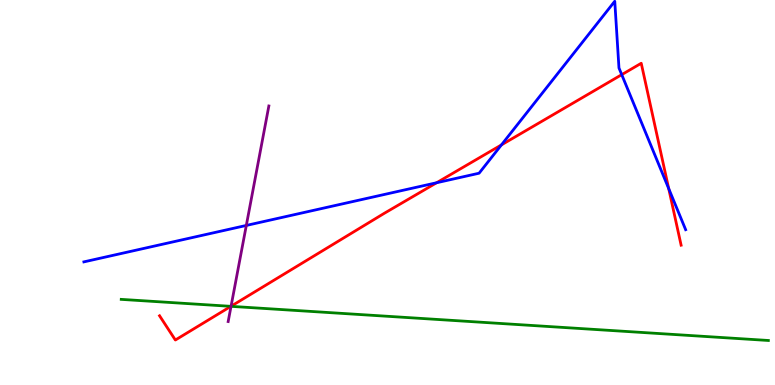[{'lines': ['blue', 'red'], 'intersections': [{'x': 5.63, 'y': 5.25}, {'x': 6.47, 'y': 6.24}, {'x': 8.02, 'y': 8.06}, {'x': 8.63, 'y': 5.1}]}, {'lines': ['green', 'red'], 'intersections': [{'x': 2.98, 'y': 2.04}]}, {'lines': ['purple', 'red'], 'intersections': [{'x': 2.98, 'y': 2.05}]}, {'lines': ['blue', 'green'], 'intersections': []}, {'lines': ['blue', 'purple'], 'intersections': [{'x': 3.18, 'y': 4.14}]}, {'lines': ['green', 'purple'], 'intersections': [{'x': 2.98, 'y': 2.04}]}]